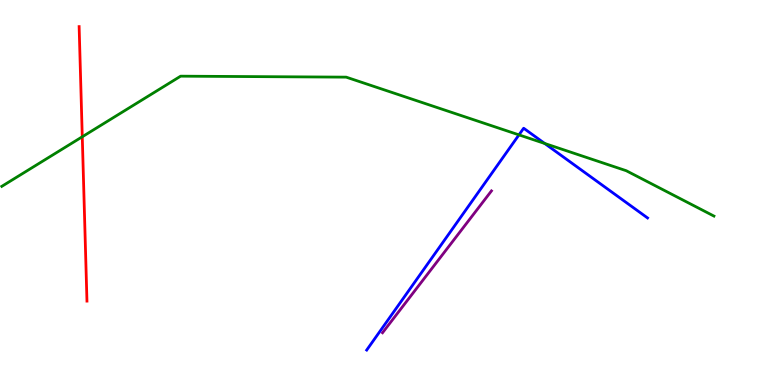[{'lines': ['blue', 'red'], 'intersections': []}, {'lines': ['green', 'red'], 'intersections': [{'x': 1.06, 'y': 6.45}]}, {'lines': ['purple', 'red'], 'intersections': []}, {'lines': ['blue', 'green'], 'intersections': [{'x': 6.7, 'y': 6.5}, {'x': 7.03, 'y': 6.27}]}, {'lines': ['blue', 'purple'], 'intersections': []}, {'lines': ['green', 'purple'], 'intersections': []}]